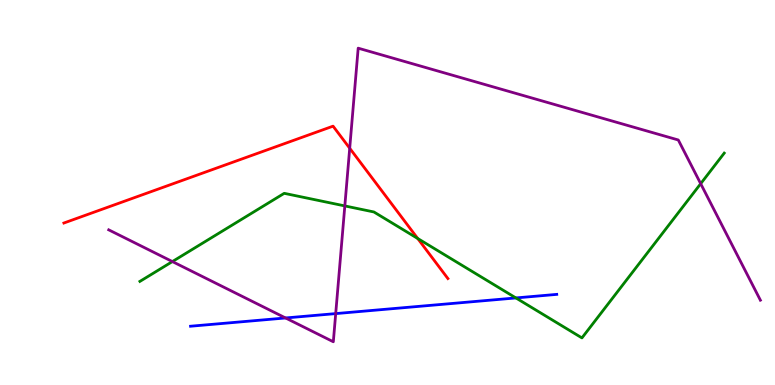[{'lines': ['blue', 'red'], 'intersections': []}, {'lines': ['green', 'red'], 'intersections': [{'x': 5.39, 'y': 3.81}]}, {'lines': ['purple', 'red'], 'intersections': [{'x': 4.51, 'y': 6.15}]}, {'lines': ['blue', 'green'], 'intersections': [{'x': 6.66, 'y': 2.26}]}, {'lines': ['blue', 'purple'], 'intersections': [{'x': 3.68, 'y': 1.74}, {'x': 4.33, 'y': 1.85}]}, {'lines': ['green', 'purple'], 'intersections': [{'x': 2.22, 'y': 3.21}, {'x': 4.45, 'y': 4.65}, {'x': 9.04, 'y': 5.23}]}]